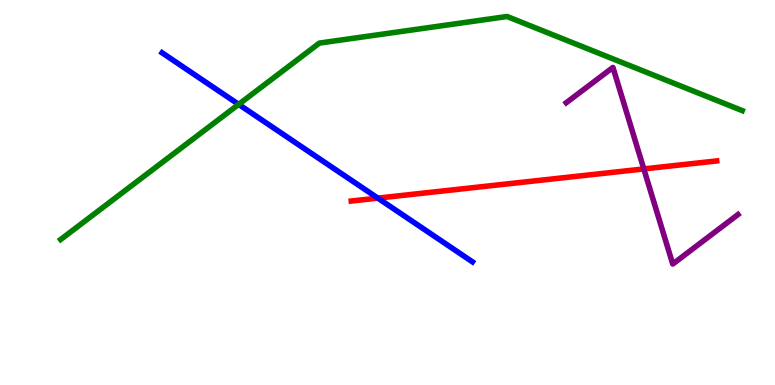[{'lines': ['blue', 'red'], 'intersections': [{'x': 4.88, 'y': 4.85}]}, {'lines': ['green', 'red'], 'intersections': []}, {'lines': ['purple', 'red'], 'intersections': [{'x': 8.31, 'y': 5.61}]}, {'lines': ['blue', 'green'], 'intersections': [{'x': 3.08, 'y': 7.29}]}, {'lines': ['blue', 'purple'], 'intersections': []}, {'lines': ['green', 'purple'], 'intersections': []}]